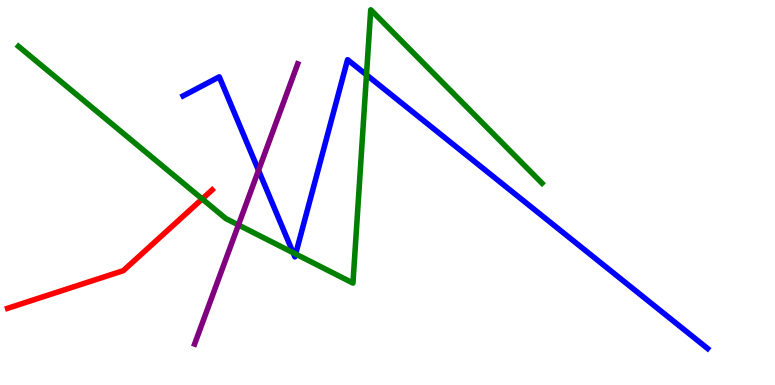[{'lines': ['blue', 'red'], 'intersections': []}, {'lines': ['green', 'red'], 'intersections': [{'x': 2.61, 'y': 4.83}]}, {'lines': ['purple', 'red'], 'intersections': []}, {'lines': ['blue', 'green'], 'intersections': [{'x': 3.78, 'y': 3.44}, {'x': 3.81, 'y': 3.4}, {'x': 4.73, 'y': 8.06}]}, {'lines': ['blue', 'purple'], 'intersections': [{'x': 3.34, 'y': 5.58}]}, {'lines': ['green', 'purple'], 'intersections': [{'x': 3.08, 'y': 4.16}]}]